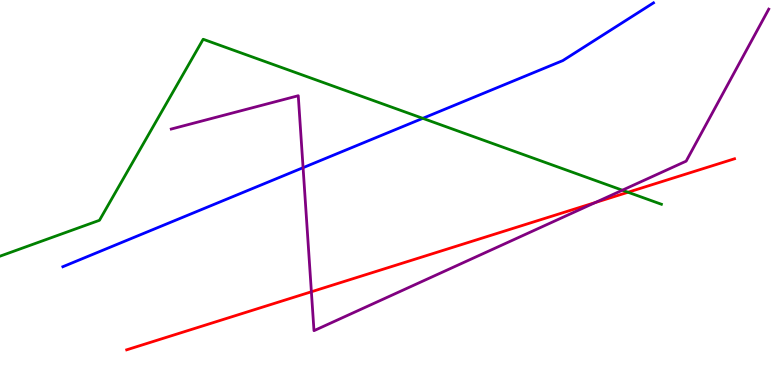[{'lines': ['blue', 'red'], 'intersections': []}, {'lines': ['green', 'red'], 'intersections': [{'x': 8.1, 'y': 5.01}]}, {'lines': ['purple', 'red'], 'intersections': [{'x': 4.02, 'y': 2.42}, {'x': 7.68, 'y': 4.74}]}, {'lines': ['blue', 'green'], 'intersections': [{'x': 5.46, 'y': 6.93}]}, {'lines': ['blue', 'purple'], 'intersections': [{'x': 3.91, 'y': 5.64}]}, {'lines': ['green', 'purple'], 'intersections': [{'x': 8.03, 'y': 5.06}]}]